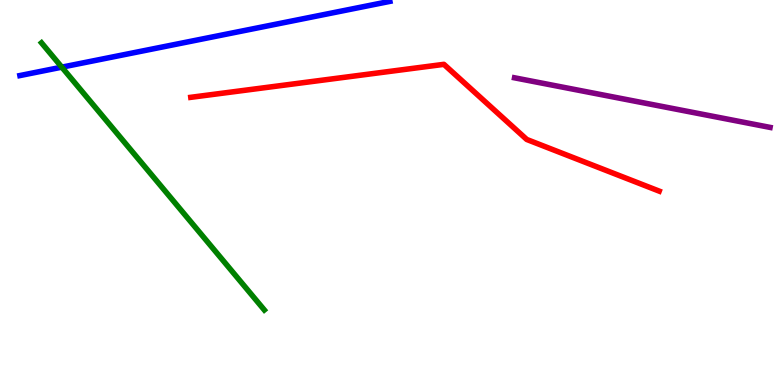[{'lines': ['blue', 'red'], 'intersections': []}, {'lines': ['green', 'red'], 'intersections': []}, {'lines': ['purple', 'red'], 'intersections': []}, {'lines': ['blue', 'green'], 'intersections': [{'x': 0.797, 'y': 8.26}]}, {'lines': ['blue', 'purple'], 'intersections': []}, {'lines': ['green', 'purple'], 'intersections': []}]